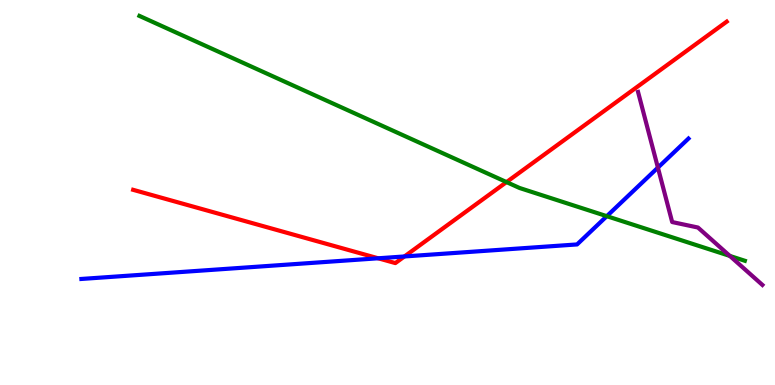[{'lines': ['blue', 'red'], 'intersections': [{'x': 4.88, 'y': 3.29}, {'x': 5.22, 'y': 3.34}]}, {'lines': ['green', 'red'], 'intersections': [{'x': 6.54, 'y': 5.27}]}, {'lines': ['purple', 'red'], 'intersections': []}, {'lines': ['blue', 'green'], 'intersections': [{'x': 7.83, 'y': 4.39}]}, {'lines': ['blue', 'purple'], 'intersections': [{'x': 8.49, 'y': 5.65}]}, {'lines': ['green', 'purple'], 'intersections': [{'x': 9.42, 'y': 3.35}]}]